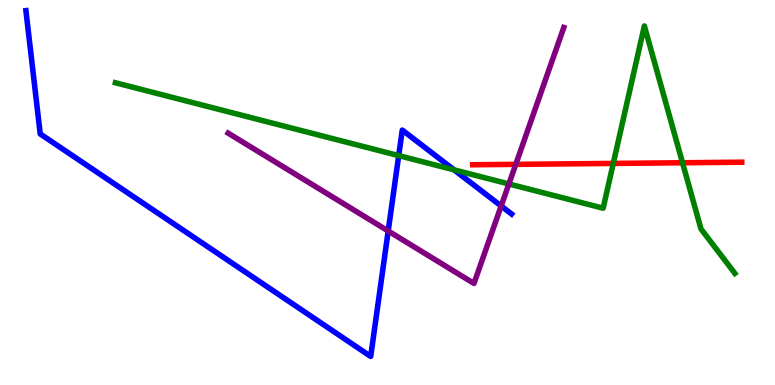[{'lines': ['blue', 'red'], 'intersections': []}, {'lines': ['green', 'red'], 'intersections': [{'x': 7.91, 'y': 5.76}, {'x': 8.81, 'y': 5.77}]}, {'lines': ['purple', 'red'], 'intersections': [{'x': 6.66, 'y': 5.73}]}, {'lines': ['blue', 'green'], 'intersections': [{'x': 5.14, 'y': 5.96}, {'x': 5.86, 'y': 5.59}]}, {'lines': ['blue', 'purple'], 'intersections': [{'x': 5.01, 'y': 4.0}, {'x': 6.47, 'y': 4.65}]}, {'lines': ['green', 'purple'], 'intersections': [{'x': 6.57, 'y': 5.22}]}]